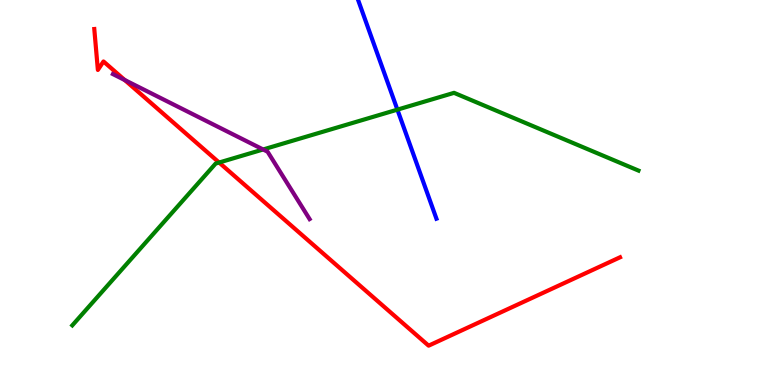[{'lines': ['blue', 'red'], 'intersections': []}, {'lines': ['green', 'red'], 'intersections': [{'x': 2.83, 'y': 5.78}]}, {'lines': ['purple', 'red'], 'intersections': [{'x': 1.61, 'y': 7.92}]}, {'lines': ['blue', 'green'], 'intersections': [{'x': 5.13, 'y': 7.15}]}, {'lines': ['blue', 'purple'], 'intersections': []}, {'lines': ['green', 'purple'], 'intersections': [{'x': 3.4, 'y': 6.12}]}]